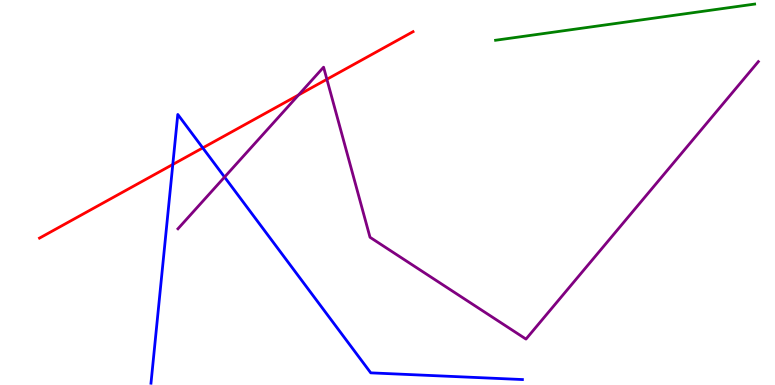[{'lines': ['blue', 'red'], 'intersections': [{'x': 2.23, 'y': 5.73}, {'x': 2.62, 'y': 6.16}]}, {'lines': ['green', 'red'], 'intersections': []}, {'lines': ['purple', 'red'], 'intersections': [{'x': 3.85, 'y': 7.53}, {'x': 4.22, 'y': 7.94}]}, {'lines': ['blue', 'green'], 'intersections': []}, {'lines': ['blue', 'purple'], 'intersections': [{'x': 2.9, 'y': 5.4}]}, {'lines': ['green', 'purple'], 'intersections': []}]